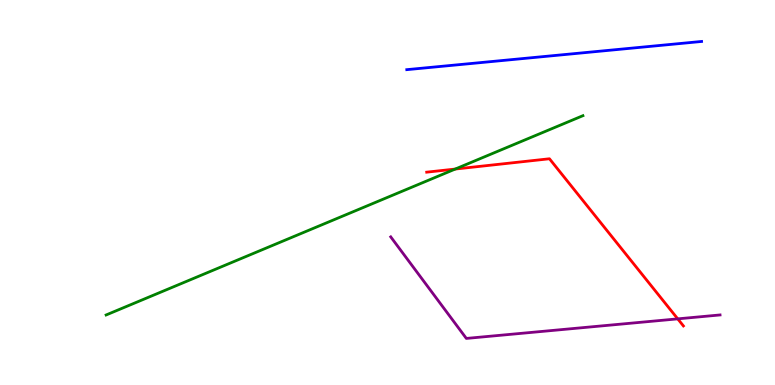[{'lines': ['blue', 'red'], 'intersections': []}, {'lines': ['green', 'red'], 'intersections': [{'x': 5.87, 'y': 5.61}]}, {'lines': ['purple', 'red'], 'intersections': [{'x': 8.75, 'y': 1.72}]}, {'lines': ['blue', 'green'], 'intersections': []}, {'lines': ['blue', 'purple'], 'intersections': []}, {'lines': ['green', 'purple'], 'intersections': []}]